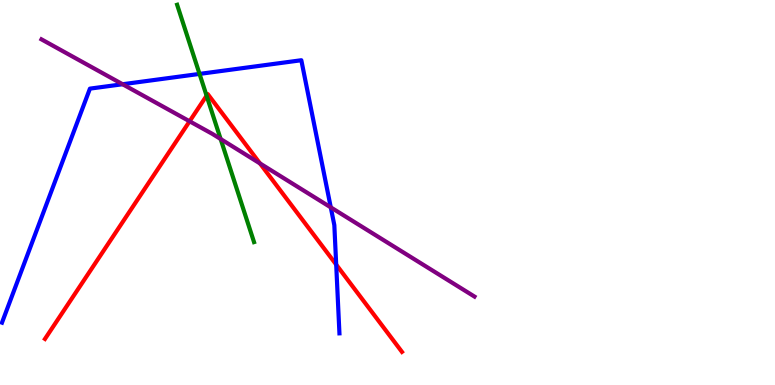[{'lines': ['blue', 'red'], 'intersections': [{'x': 4.34, 'y': 3.13}]}, {'lines': ['green', 'red'], 'intersections': [{'x': 2.67, 'y': 7.51}]}, {'lines': ['purple', 'red'], 'intersections': [{'x': 2.45, 'y': 6.85}, {'x': 3.35, 'y': 5.75}]}, {'lines': ['blue', 'green'], 'intersections': [{'x': 2.57, 'y': 8.08}]}, {'lines': ['blue', 'purple'], 'intersections': [{'x': 1.58, 'y': 7.81}, {'x': 4.27, 'y': 4.61}]}, {'lines': ['green', 'purple'], 'intersections': [{'x': 2.85, 'y': 6.39}]}]